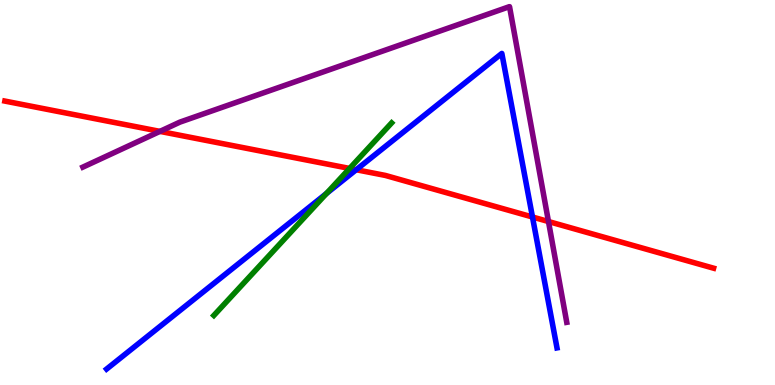[{'lines': ['blue', 'red'], 'intersections': [{'x': 4.6, 'y': 5.59}, {'x': 6.87, 'y': 4.36}]}, {'lines': ['green', 'red'], 'intersections': [{'x': 4.51, 'y': 5.62}]}, {'lines': ['purple', 'red'], 'intersections': [{'x': 2.06, 'y': 6.59}, {'x': 7.08, 'y': 4.25}]}, {'lines': ['blue', 'green'], 'intersections': [{'x': 4.21, 'y': 4.98}]}, {'lines': ['blue', 'purple'], 'intersections': []}, {'lines': ['green', 'purple'], 'intersections': []}]